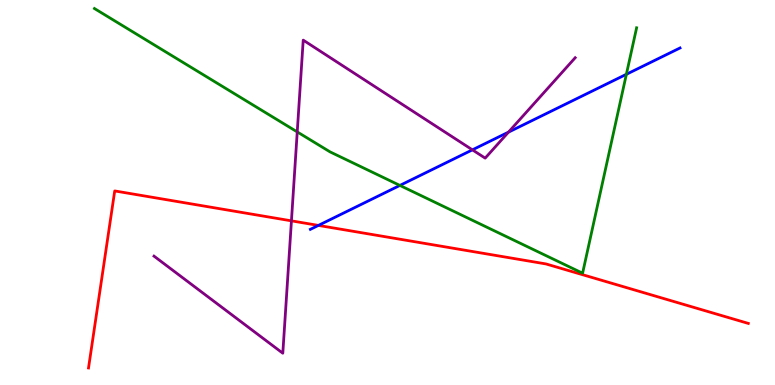[{'lines': ['blue', 'red'], 'intersections': [{'x': 4.11, 'y': 4.15}]}, {'lines': ['green', 'red'], 'intersections': []}, {'lines': ['purple', 'red'], 'intersections': [{'x': 3.76, 'y': 4.26}]}, {'lines': ['blue', 'green'], 'intersections': [{'x': 5.16, 'y': 5.18}, {'x': 8.08, 'y': 8.07}]}, {'lines': ['blue', 'purple'], 'intersections': [{'x': 6.1, 'y': 6.11}, {'x': 6.56, 'y': 6.57}]}, {'lines': ['green', 'purple'], 'intersections': [{'x': 3.84, 'y': 6.57}]}]